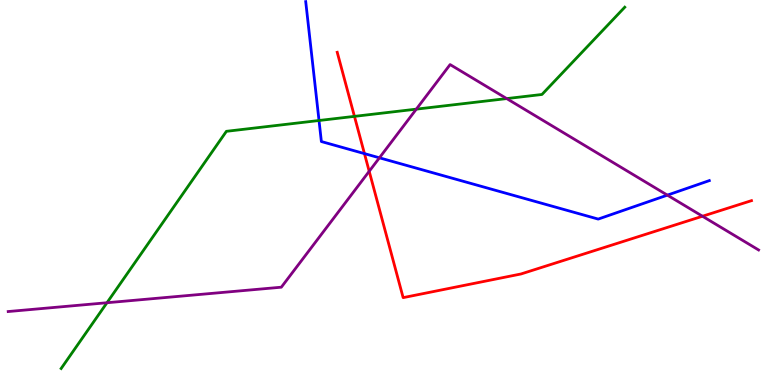[{'lines': ['blue', 'red'], 'intersections': [{'x': 4.7, 'y': 6.01}]}, {'lines': ['green', 'red'], 'intersections': [{'x': 4.57, 'y': 6.98}]}, {'lines': ['purple', 'red'], 'intersections': [{'x': 4.76, 'y': 5.55}, {'x': 9.06, 'y': 4.38}]}, {'lines': ['blue', 'green'], 'intersections': [{'x': 4.12, 'y': 6.87}]}, {'lines': ['blue', 'purple'], 'intersections': [{'x': 4.9, 'y': 5.9}, {'x': 8.61, 'y': 4.93}]}, {'lines': ['green', 'purple'], 'intersections': [{'x': 1.38, 'y': 2.14}, {'x': 5.37, 'y': 7.17}, {'x': 6.54, 'y': 7.44}]}]